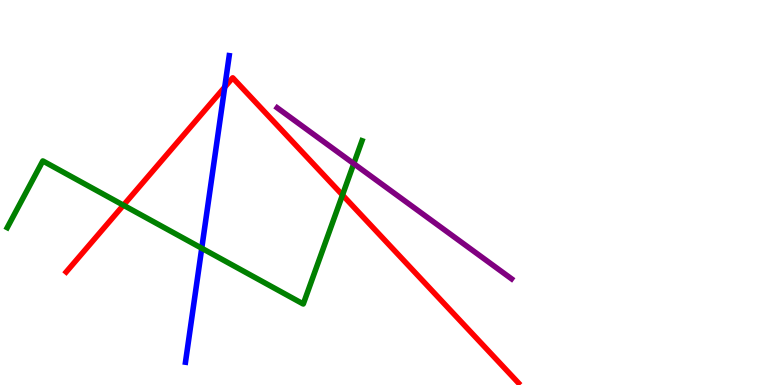[{'lines': ['blue', 'red'], 'intersections': [{'x': 2.9, 'y': 7.74}]}, {'lines': ['green', 'red'], 'intersections': [{'x': 1.59, 'y': 4.67}, {'x': 4.42, 'y': 4.93}]}, {'lines': ['purple', 'red'], 'intersections': []}, {'lines': ['blue', 'green'], 'intersections': [{'x': 2.6, 'y': 3.55}]}, {'lines': ['blue', 'purple'], 'intersections': []}, {'lines': ['green', 'purple'], 'intersections': [{'x': 4.56, 'y': 5.75}]}]